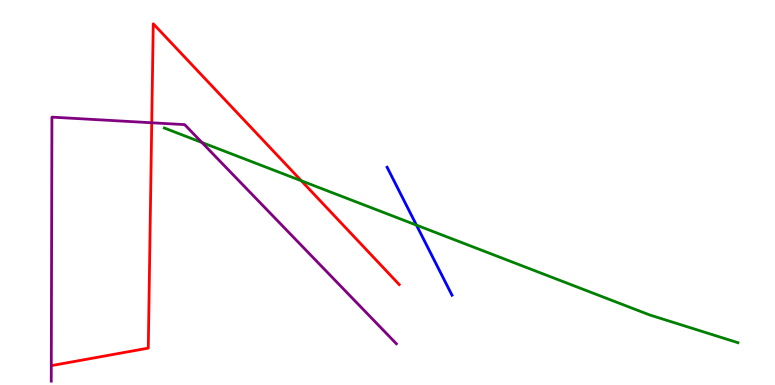[{'lines': ['blue', 'red'], 'intersections': []}, {'lines': ['green', 'red'], 'intersections': [{'x': 3.89, 'y': 5.3}]}, {'lines': ['purple', 'red'], 'intersections': [{'x': 1.96, 'y': 6.81}]}, {'lines': ['blue', 'green'], 'intersections': [{'x': 5.37, 'y': 4.15}]}, {'lines': ['blue', 'purple'], 'intersections': []}, {'lines': ['green', 'purple'], 'intersections': [{'x': 2.61, 'y': 6.3}]}]